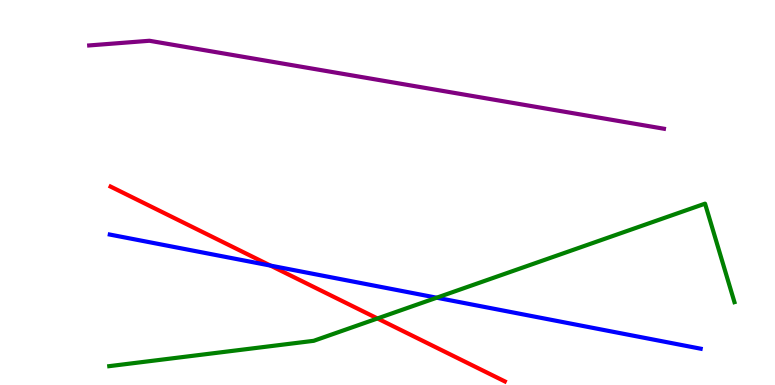[{'lines': ['blue', 'red'], 'intersections': [{'x': 3.49, 'y': 3.1}]}, {'lines': ['green', 'red'], 'intersections': [{'x': 4.87, 'y': 1.73}]}, {'lines': ['purple', 'red'], 'intersections': []}, {'lines': ['blue', 'green'], 'intersections': [{'x': 5.63, 'y': 2.27}]}, {'lines': ['blue', 'purple'], 'intersections': []}, {'lines': ['green', 'purple'], 'intersections': []}]